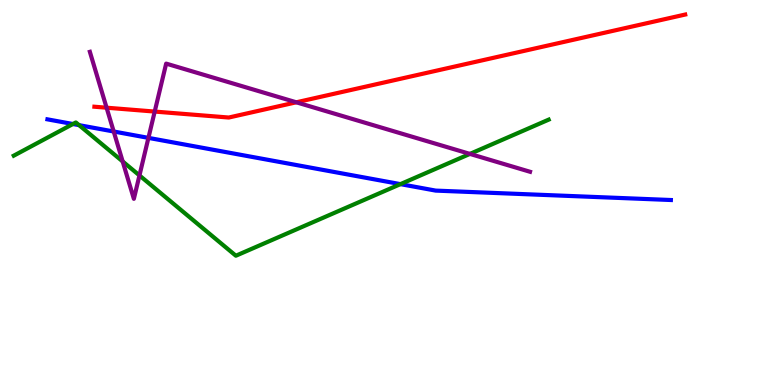[{'lines': ['blue', 'red'], 'intersections': []}, {'lines': ['green', 'red'], 'intersections': []}, {'lines': ['purple', 'red'], 'intersections': [{'x': 1.38, 'y': 7.2}, {'x': 2.0, 'y': 7.1}, {'x': 3.82, 'y': 7.34}]}, {'lines': ['blue', 'green'], 'intersections': [{'x': 0.941, 'y': 6.78}, {'x': 1.02, 'y': 6.75}, {'x': 5.17, 'y': 5.22}]}, {'lines': ['blue', 'purple'], 'intersections': [{'x': 1.47, 'y': 6.58}, {'x': 1.92, 'y': 6.42}]}, {'lines': ['green', 'purple'], 'intersections': [{'x': 1.58, 'y': 5.81}, {'x': 1.8, 'y': 5.44}, {'x': 6.06, 'y': 6.0}]}]